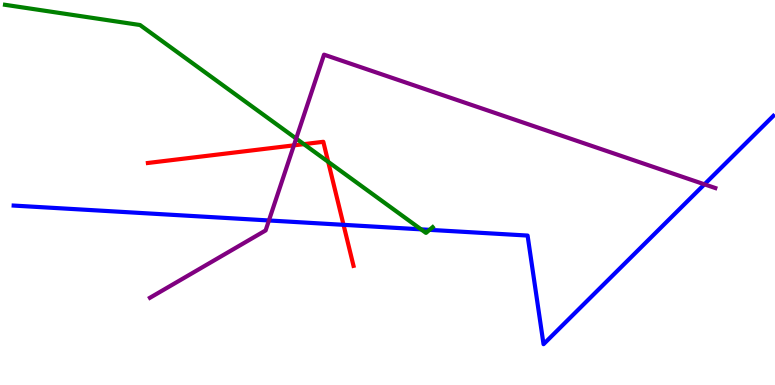[{'lines': ['blue', 'red'], 'intersections': [{'x': 4.43, 'y': 4.16}]}, {'lines': ['green', 'red'], 'intersections': [{'x': 3.92, 'y': 6.26}, {'x': 4.23, 'y': 5.8}]}, {'lines': ['purple', 'red'], 'intersections': [{'x': 3.79, 'y': 6.22}]}, {'lines': ['blue', 'green'], 'intersections': [{'x': 5.43, 'y': 4.04}, {'x': 5.54, 'y': 4.03}]}, {'lines': ['blue', 'purple'], 'intersections': [{'x': 3.47, 'y': 4.27}, {'x': 9.09, 'y': 5.21}]}, {'lines': ['green', 'purple'], 'intersections': [{'x': 3.82, 'y': 6.4}]}]